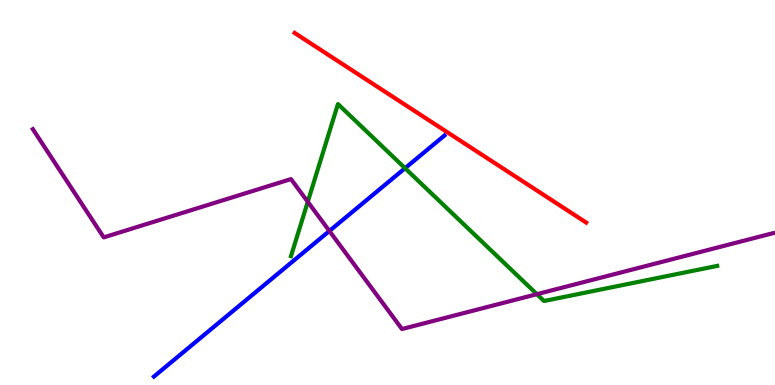[{'lines': ['blue', 'red'], 'intersections': []}, {'lines': ['green', 'red'], 'intersections': []}, {'lines': ['purple', 'red'], 'intersections': []}, {'lines': ['blue', 'green'], 'intersections': [{'x': 5.23, 'y': 5.63}]}, {'lines': ['blue', 'purple'], 'intersections': [{'x': 4.25, 'y': 4.0}]}, {'lines': ['green', 'purple'], 'intersections': [{'x': 3.97, 'y': 4.76}, {'x': 6.93, 'y': 2.36}]}]